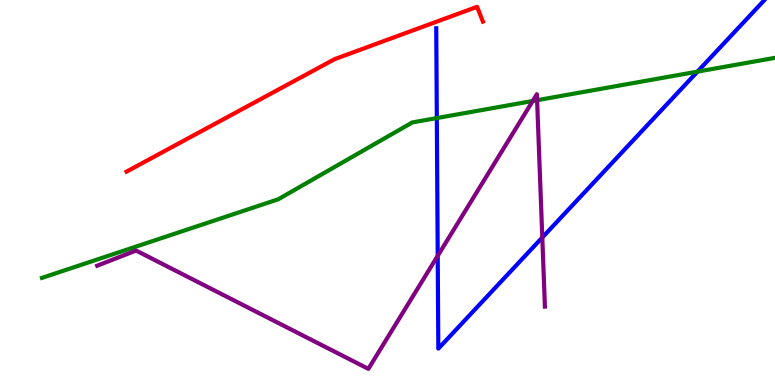[{'lines': ['blue', 'red'], 'intersections': []}, {'lines': ['green', 'red'], 'intersections': []}, {'lines': ['purple', 'red'], 'intersections': []}, {'lines': ['blue', 'green'], 'intersections': [{'x': 5.64, 'y': 6.93}, {'x': 9.0, 'y': 8.14}]}, {'lines': ['blue', 'purple'], 'intersections': [{'x': 5.65, 'y': 3.36}, {'x': 7.0, 'y': 3.83}]}, {'lines': ['green', 'purple'], 'intersections': [{'x': 6.87, 'y': 7.38}, {'x': 6.93, 'y': 7.4}]}]